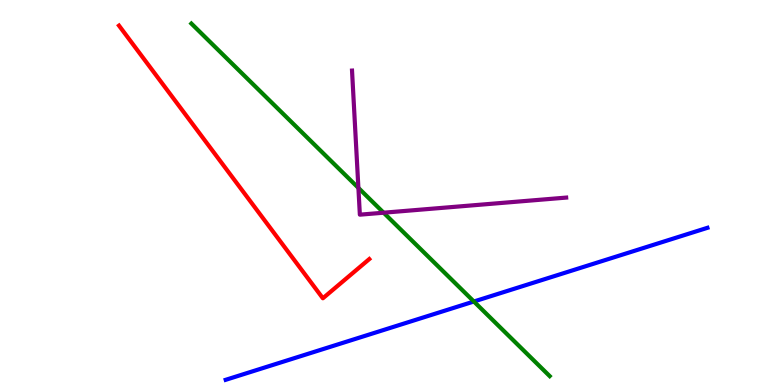[{'lines': ['blue', 'red'], 'intersections': []}, {'lines': ['green', 'red'], 'intersections': []}, {'lines': ['purple', 'red'], 'intersections': []}, {'lines': ['blue', 'green'], 'intersections': [{'x': 6.11, 'y': 2.17}]}, {'lines': ['blue', 'purple'], 'intersections': []}, {'lines': ['green', 'purple'], 'intersections': [{'x': 4.62, 'y': 5.12}, {'x': 4.95, 'y': 4.48}]}]